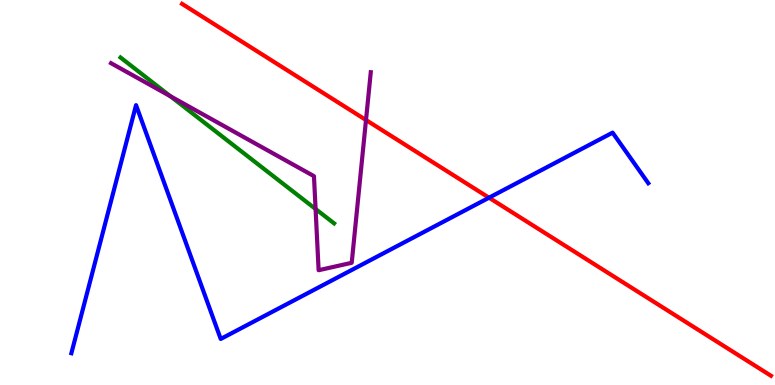[{'lines': ['blue', 'red'], 'intersections': [{'x': 6.31, 'y': 4.86}]}, {'lines': ['green', 'red'], 'intersections': []}, {'lines': ['purple', 'red'], 'intersections': [{'x': 4.72, 'y': 6.88}]}, {'lines': ['blue', 'green'], 'intersections': []}, {'lines': ['blue', 'purple'], 'intersections': []}, {'lines': ['green', 'purple'], 'intersections': [{'x': 2.2, 'y': 7.5}, {'x': 4.07, 'y': 4.57}]}]